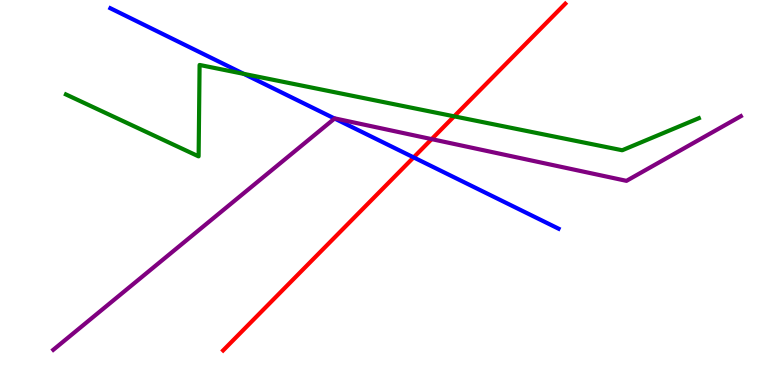[{'lines': ['blue', 'red'], 'intersections': [{'x': 5.34, 'y': 5.91}]}, {'lines': ['green', 'red'], 'intersections': [{'x': 5.86, 'y': 6.98}]}, {'lines': ['purple', 'red'], 'intersections': [{'x': 5.57, 'y': 6.39}]}, {'lines': ['blue', 'green'], 'intersections': [{'x': 3.15, 'y': 8.08}]}, {'lines': ['blue', 'purple'], 'intersections': [{'x': 4.32, 'y': 6.92}]}, {'lines': ['green', 'purple'], 'intersections': []}]